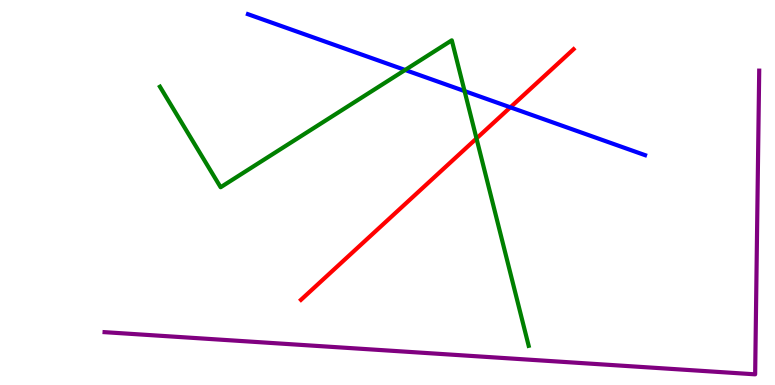[{'lines': ['blue', 'red'], 'intersections': [{'x': 6.59, 'y': 7.21}]}, {'lines': ['green', 'red'], 'intersections': [{'x': 6.15, 'y': 6.4}]}, {'lines': ['purple', 'red'], 'intersections': []}, {'lines': ['blue', 'green'], 'intersections': [{'x': 5.23, 'y': 8.18}, {'x': 5.99, 'y': 7.63}]}, {'lines': ['blue', 'purple'], 'intersections': []}, {'lines': ['green', 'purple'], 'intersections': []}]